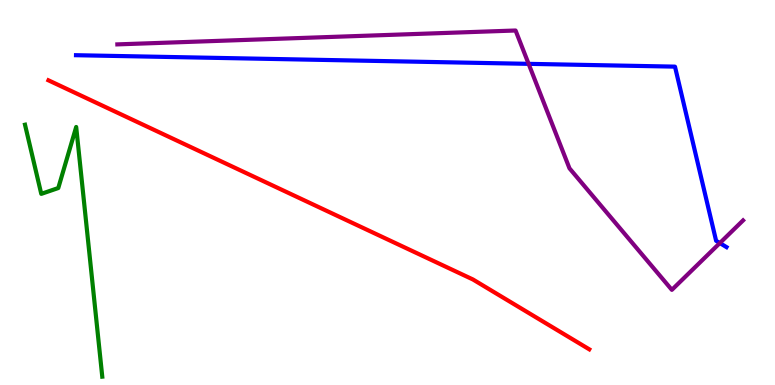[{'lines': ['blue', 'red'], 'intersections': []}, {'lines': ['green', 'red'], 'intersections': []}, {'lines': ['purple', 'red'], 'intersections': []}, {'lines': ['blue', 'green'], 'intersections': []}, {'lines': ['blue', 'purple'], 'intersections': [{'x': 6.82, 'y': 8.34}, {'x': 9.29, 'y': 3.69}]}, {'lines': ['green', 'purple'], 'intersections': []}]